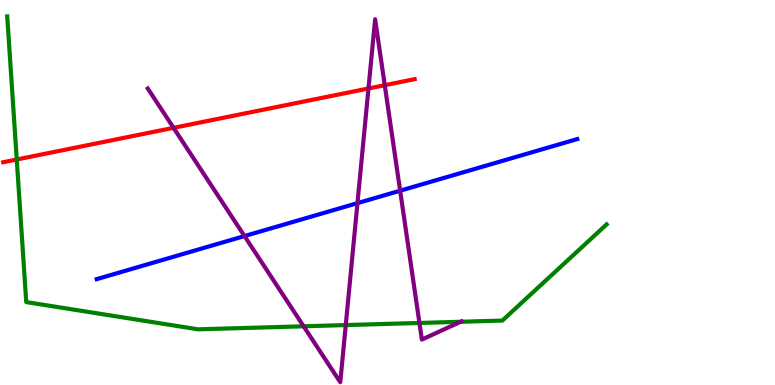[{'lines': ['blue', 'red'], 'intersections': []}, {'lines': ['green', 'red'], 'intersections': [{'x': 0.216, 'y': 5.86}]}, {'lines': ['purple', 'red'], 'intersections': [{'x': 2.24, 'y': 6.68}, {'x': 4.75, 'y': 7.7}, {'x': 4.96, 'y': 7.79}]}, {'lines': ['blue', 'green'], 'intersections': []}, {'lines': ['blue', 'purple'], 'intersections': [{'x': 3.15, 'y': 3.87}, {'x': 4.61, 'y': 4.72}, {'x': 5.16, 'y': 5.05}]}, {'lines': ['green', 'purple'], 'intersections': [{'x': 3.92, 'y': 1.52}, {'x': 4.46, 'y': 1.56}, {'x': 5.41, 'y': 1.61}, {'x': 5.94, 'y': 1.64}]}]